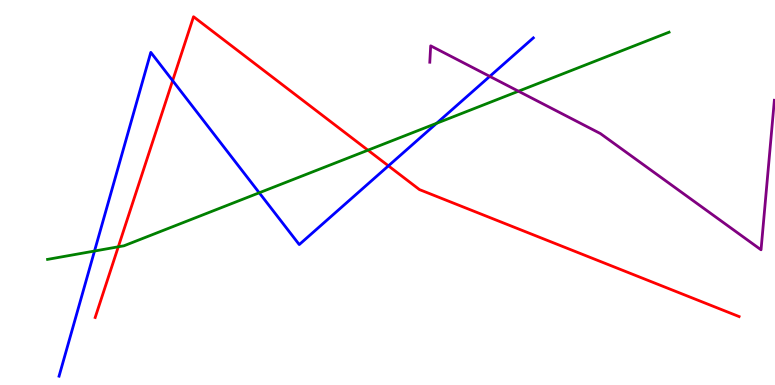[{'lines': ['blue', 'red'], 'intersections': [{'x': 2.23, 'y': 7.91}, {'x': 5.01, 'y': 5.69}]}, {'lines': ['green', 'red'], 'intersections': [{'x': 1.53, 'y': 3.59}, {'x': 4.75, 'y': 6.1}]}, {'lines': ['purple', 'red'], 'intersections': []}, {'lines': ['blue', 'green'], 'intersections': [{'x': 1.22, 'y': 3.48}, {'x': 3.35, 'y': 4.99}, {'x': 5.63, 'y': 6.8}]}, {'lines': ['blue', 'purple'], 'intersections': [{'x': 6.32, 'y': 8.02}]}, {'lines': ['green', 'purple'], 'intersections': [{'x': 6.69, 'y': 7.63}]}]